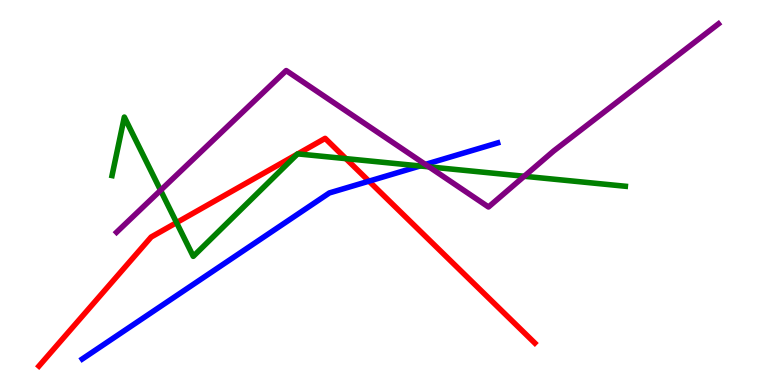[{'lines': ['blue', 'red'], 'intersections': [{'x': 4.76, 'y': 5.29}]}, {'lines': ['green', 'red'], 'intersections': [{'x': 2.28, 'y': 4.22}, {'x': 3.84, 'y': 5.99}, {'x': 3.84, 'y': 6.0}, {'x': 4.46, 'y': 5.88}]}, {'lines': ['purple', 'red'], 'intersections': []}, {'lines': ['blue', 'green'], 'intersections': [{'x': 5.42, 'y': 5.69}]}, {'lines': ['blue', 'purple'], 'intersections': [{'x': 5.49, 'y': 5.73}]}, {'lines': ['green', 'purple'], 'intersections': [{'x': 2.07, 'y': 5.06}, {'x': 5.53, 'y': 5.67}, {'x': 6.76, 'y': 5.42}]}]